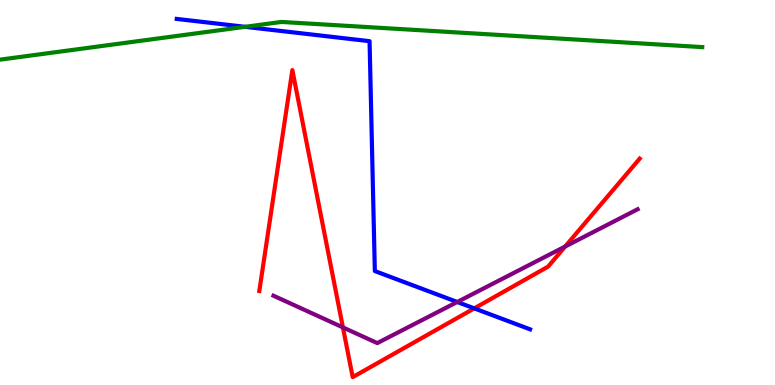[{'lines': ['blue', 'red'], 'intersections': [{'x': 6.12, 'y': 1.99}]}, {'lines': ['green', 'red'], 'intersections': []}, {'lines': ['purple', 'red'], 'intersections': [{'x': 4.42, 'y': 1.5}, {'x': 7.29, 'y': 3.6}]}, {'lines': ['blue', 'green'], 'intersections': [{'x': 3.16, 'y': 9.3}]}, {'lines': ['blue', 'purple'], 'intersections': [{'x': 5.9, 'y': 2.16}]}, {'lines': ['green', 'purple'], 'intersections': []}]